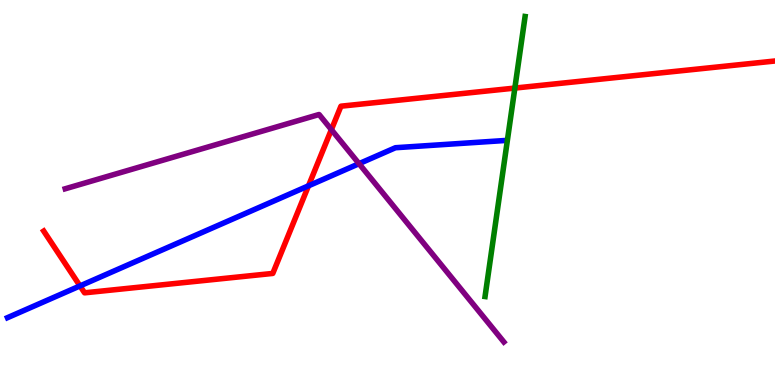[{'lines': ['blue', 'red'], 'intersections': [{'x': 1.03, 'y': 2.57}, {'x': 3.98, 'y': 5.17}]}, {'lines': ['green', 'red'], 'intersections': [{'x': 6.64, 'y': 7.71}]}, {'lines': ['purple', 'red'], 'intersections': [{'x': 4.28, 'y': 6.63}]}, {'lines': ['blue', 'green'], 'intersections': []}, {'lines': ['blue', 'purple'], 'intersections': [{'x': 4.63, 'y': 5.75}]}, {'lines': ['green', 'purple'], 'intersections': []}]